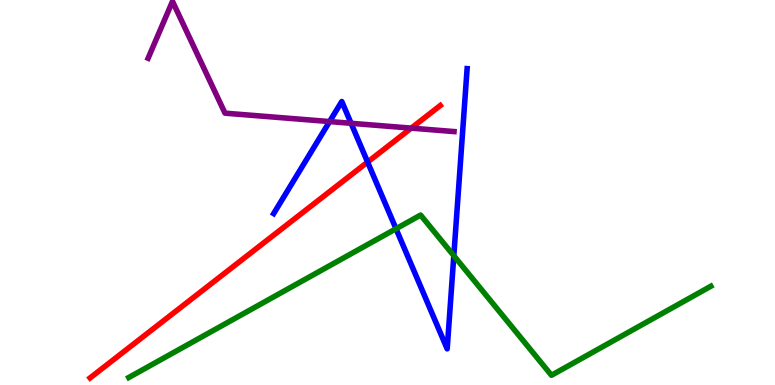[{'lines': ['blue', 'red'], 'intersections': [{'x': 4.74, 'y': 5.79}]}, {'lines': ['green', 'red'], 'intersections': []}, {'lines': ['purple', 'red'], 'intersections': [{'x': 5.31, 'y': 6.67}]}, {'lines': ['blue', 'green'], 'intersections': [{'x': 5.11, 'y': 4.06}, {'x': 5.86, 'y': 3.36}]}, {'lines': ['blue', 'purple'], 'intersections': [{'x': 4.25, 'y': 6.84}, {'x': 4.53, 'y': 6.8}]}, {'lines': ['green', 'purple'], 'intersections': []}]